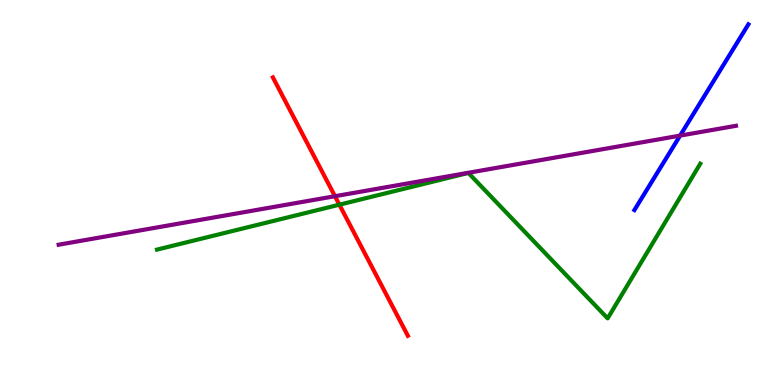[{'lines': ['blue', 'red'], 'intersections': []}, {'lines': ['green', 'red'], 'intersections': [{'x': 4.38, 'y': 4.68}]}, {'lines': ['purple', 'red'], 'intersections': [{'x': 4.32, 'y': 4.9}]}, {'lines': ['blue', 'green'], 'intersections': []}, {'lines': ['blue', 'purple'], 'intersections': [{'x': 8.78, 'y': 6.48}]}, {'lines': ['green', 'purple'], 'intersections': []}]